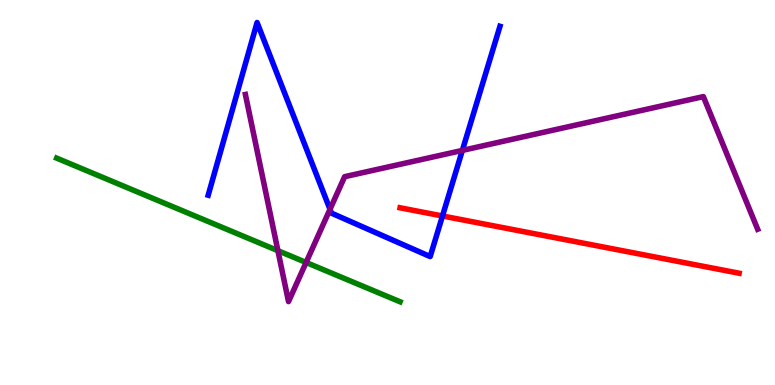[{'lines': ['blue', 'red'], 'intersections': [{'x': 5.71, 'y': 4.39}]}, {'lines': ['green', 'red'], 'intersections': []}, {'lines': ['purple', 'red'], 'intersections': []}, {'lines': ['blue', 'green'], 'intersections': []}, {'lines': ['blue', 'purple'], 'intersections': [{'x': 4.26, 'y': 4.56}, {'x': 5.97, 'y': 6.09}]}, {'lines': ['green', 'purple'], 'intersections': [{'x': 3.59, 'y': 3.49}, {'x': 3.95, 'y': 3.18}]}]